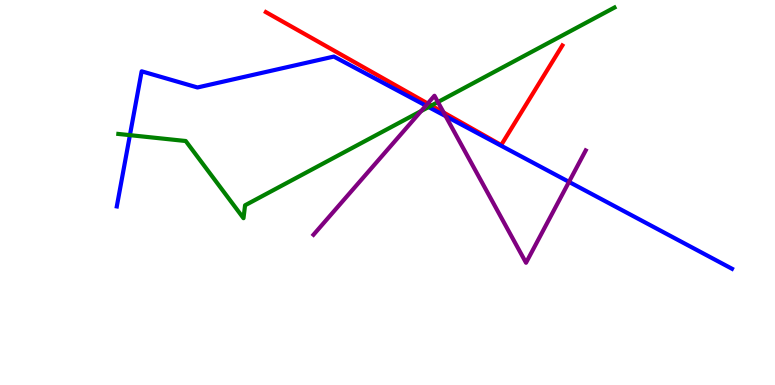[{'lines': ['blue', 'red'], 'intersections': []}, {'lines': ['green', 'red'], 'intersections': [{'x': 5.57, 'y': 7.26}]}, {'lines': ['purple', 'red'], 'intersections': [{'x': 5.52, 'y': 7.31}, {'x': 5.72, 'y': 7.08}]}, {'lines': ['blue', 'green'], 'intersections': [{'x': 1.68, 'y': 6.49}, {'x': 5.53, 'y': 7.22}]}, {'lines': ['blue', 'purple'], 'intersections': [{'x': 5.5, 'y': 7.26}, {'x': 5.75, 'y': 6.98}, {'x': 7.34, 'y': 5.28}]}, {'lines': ['green', 'purple'], 'intersections': [{'x': 5.43, 'y': 7.12}, {'x': 5.65, 'y': 7.35}]}]